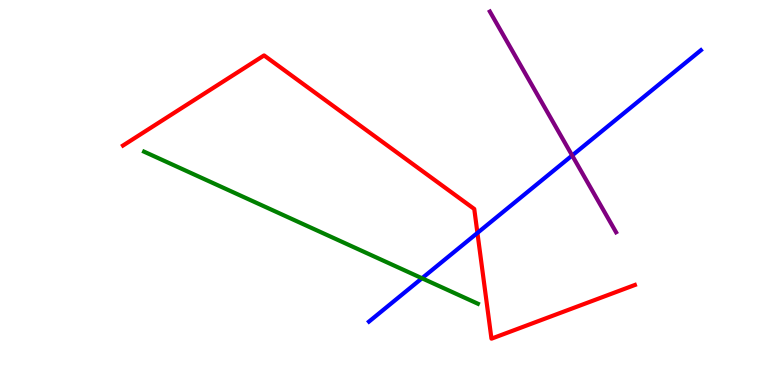[{'lines': ['blue', 'red'], 'intersections': [{'x': 6.16, 'y': 3.95}]}, {'lines': ['green', 'red'], 'intersections': []}, {'lines': ['purple', 'red'], 'intersections': []}, {'lines': ['blue', 'green'], 'intersections': [{'x': 5.44, 'y': 2.77}]}, {'lines': ['blue', 'purple'], 'intersections': [{'x': 7.38, 'y': 5.96}]}, {'lines': ['green', 'purple'], 'intersections': []}]